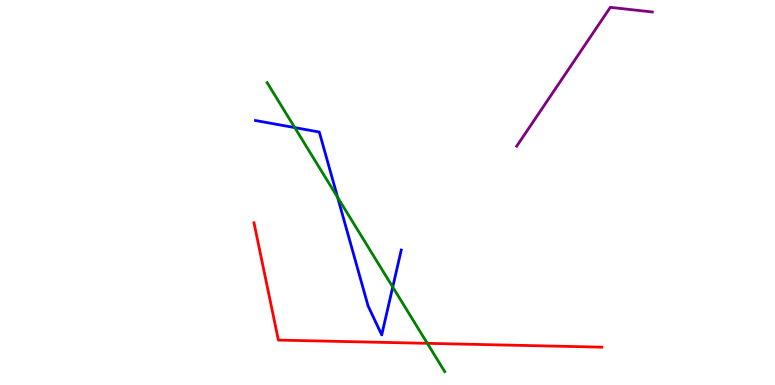[{'lines': ['blue', 'red'], 'intersections': []}, {'lines': ['green', 'red'], 'intersections': [{'x': 5.51, 'y': 1.08}]}, {'lines': ['purple', 'red'], 'intersections': []}, {'lines': ['blue', 'green'], 'intersections': [{'x': 3.8, 'y': 6.69}, {'x': 4.36, 'y': 4.87}, {'x': 5.07, 'y': 2.54}]}, {'lines': ['blue', 'purple'], 'intersections': []}, {'lines': ['green', 'purple'], 'intersections': []}]